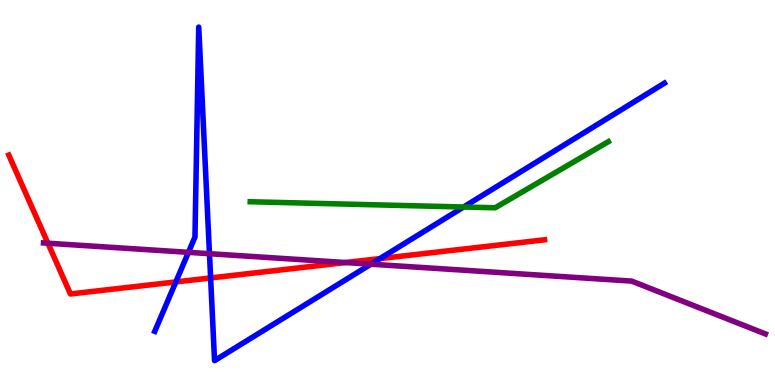[{'lines': ['blue', 'red'], 'intersections': [{'x': 2.27, 'y': 2.68}, {'x': 2.72, 'y': 2.78}, {'x': 4.9, 'y': 3.28}]}, {'lines': ['green', 'red'], 'intersections': []}, {'lines': ['purple', 'red'], 'intersections': [{'x': 0.618, 'y': 3.68}, {'x': 4.46, 'y': 3.18}]}, {'lines': ['blue', 'green'], 'intersections': [{'x': 5.98, 'y': 4.62}]}, {'lines': ['blue', 'purple'], 'intersections': [{'x': 2.43, 'y': 3.45}, {'x': 2.7, 'y': 3.41}, {'x': 4.79, 'y': 3.14}]}, {'lines': ['green', 'purple'], 'intersections': []}]